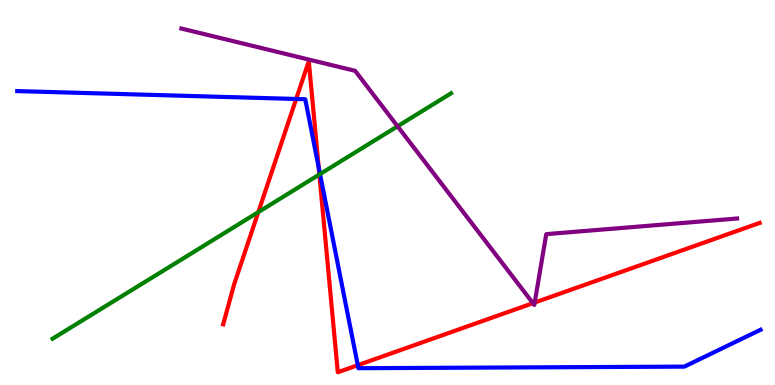[{'lines': ['blue', 'red'], 'intersections': [{'x': 3.82, 'y': 7.43}, {'x': 4.11, 'y': 5.66}, {'x': 4.62, 'y': 0.515}]}, {'lines': ['green', 'red'], 'intersections': [{'x': 3.33, 'y': 4.49}, {'x': 4.12, 'y': 5.47}]}, {'lines': ['purple', 'red'], 'intersections': [{'x': 6.88, 'y': 2.13}, {'x': 6.9, 'y': 2.14}]}, {'lines': ['blue', 'green'], 'intersections': [{'x': 4.13, 'y': 5.48}]}, {'lines': ['blue', 'purple'], 'intersections': []}, {'lines': ['green', 'purple'], 'intersections': [{'x': 5.13, 'y': 6.72}]}]